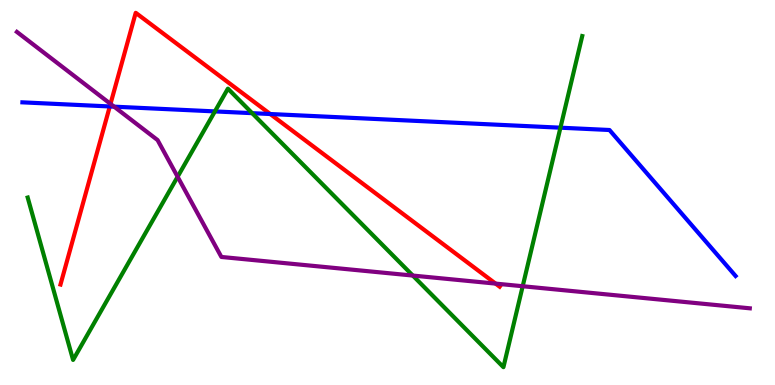[{'lines': ['blue', 'red'], 'intersections': [{'x': 1.42, 'y': 7.23}, {'x': 3.49, 'y': 7.04}]}, {'lines': ['green', 'red'], 'intersections': []}, {'lines': ['purple', 'red'], 'intersections': [{'x': 1.43, 'y': 7.3}, {'x': 6.39, 'y': 2.63}]}, {'lines': ['blue', 'green'], 'intersections': [{'x': 2.77, 'y': 7.11}, {'x': 3.25, 'y': 7.06}, {'x': 7.23, 'y': 6.68}]}, {'lines': ['blue', 'purple'], 'intersections': [{'x': 1.47, 'y': 7.23}]}, {'lines': ['green', 'purple'], 'intersections': [{'x': 2.29, 'y': 5.41}, {'x': 5.33, 'y': 2.84}, {'x': 6.74, 'y': 2.57}]}]